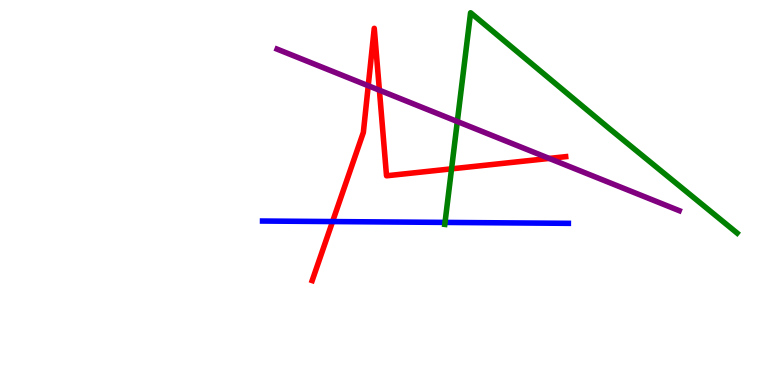[{'lines': ['blue', 'red'], 'intersections': [{'x': 4.29, 'y': 4.25}]}, {'lines': ['green', 'red'], 'intersections': [{'x': 5.83, 'y': 5.61}]}, {'lines': ['purple', 'red'], 'intersections': [{'x': 4.75, 'y': 7.77}, {'x': 4.9, 'y': 7.66}, {'x': 7.09, 'y': 5.89}]}, {'lines': ['blue', 'green'], 'intersections': [{'x': 5.74, 'y': 4.22}]}, {'lines': ['blue', 'purple'], 'intersections': []}, {'lines': ['green', 'purple'], 'intersections': [{'x': 5.9, 'y': 6.84}]}]